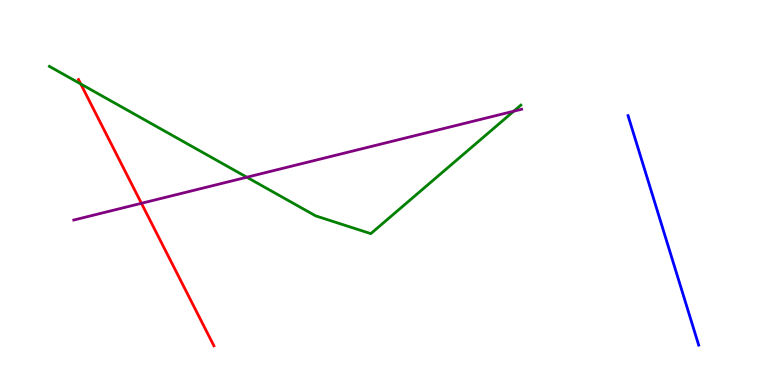[{'lines': ['blue', 'red'], 'intersections': []}, {'lines': ['green', 'red'], 'intersections': [{'x': 1.04, 'y': 7.82}]}, {'lines': ['purple', 'red'], 'intersections': [{'x': 1.82, 'y': 4.72}]}, {'lines': ['blue', 'green'], 'intersections': []}, {'lines': ['blue', 'purple'], 'intersections': []}, {'lines': ['green', 'purple'], 'intersections': [{'x': 3.18, 'y': 5.4}, {'x': 6.63, 'y': 7.11}]}]